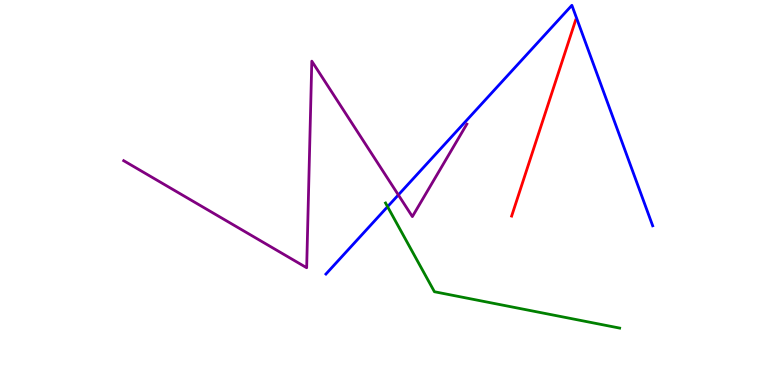[{'lines': ['blue', 'red'], 'intersections': []}, {'lines': ['green', 'red'], 'intersections': []}, {'lines': ['purple', 'red'], 'intersections': []}, {'lines': ['blue', 'green'], 'intersections': [{'x': 5.0, 'y': 4.63}]}, {'lines': ['blue', 'purple'], 'intersections': [{'x': 5.14, 'y': 4.94}]}, {'lines': ['green', 'purple'], 'intersections': []}]